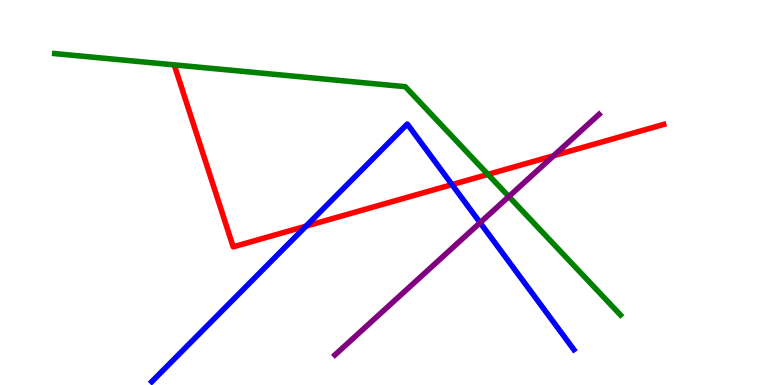[{'lines': ['blue', 'red'], 'intersections': [{'x': 3.95, 'y': 4.13}, {'x': 5.83, 'y': 5.2}]}, {'lines': ['green', 'red'], 'intersections': [{'x': 6.3, 'y': 5.47}]}, {'lines': ['purple', 'red'], 'intersections': [{'x': 7.14, 'y': 5.96}]}, {'lines': ['blue', 'green'], 'intersections': []}, {'lines': ['blue', 'purple'], 'intersections': [{'x': 6.2, 'y': 4.22}]}, {'lines': ['green', 'purple'], 'intersections': [{'x': 6.57, 'y': 4.9}]}]